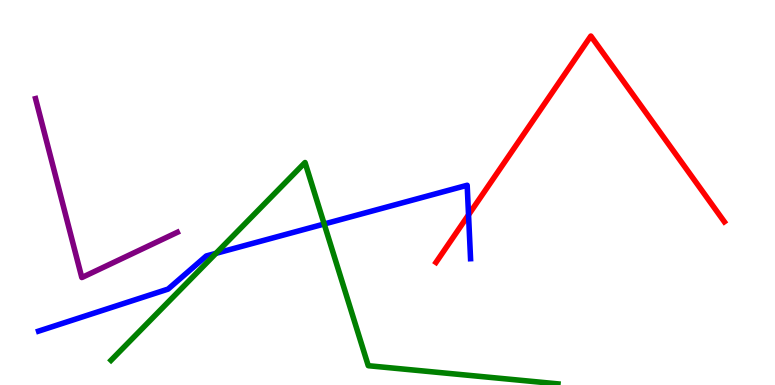[{'lines': ['blue', 'red'], 'intersections': [{'x': 6.05, 'y': 4.42}]}, {'lines': ['green', 'red'], 'intersections': []}, {'lines': ['purple', 'red'], 'intersections': []}, {'lines': ['blue', 'green'], 'intersections': [{'x': 2.79, 'y': 3.42}, {'x': 4.18, 'y': 4.18}]}, {'lines': ['blue', 'purple'], 'intersections': []}, {'lines': ['green', 'purple'], 'intersections': []}]